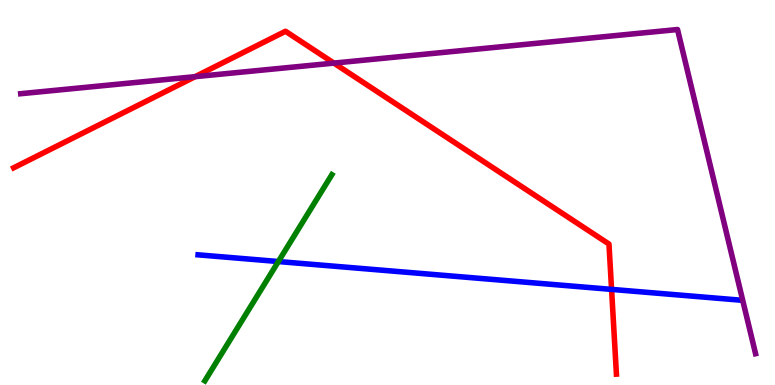[{'lines': ['blue', 'red'], 'intersections': [{'x': 7.89, 'y': 2.48}]}, {'lines': ['green', 'red'], 'intersections': []}, {'lines': ['purple', 'red'], 'intersections': [{'x': 2.52, 'y': 8.01}, {'x': 4.31, 'y': 8.36}]}, {'lines': ['blue', 'green'], 'intersections': [{'x': 3.59, 'y': 3.21}]}, {'lines': ['blue', 'purple'], 'intersections': []}, {'lines': ['green', 'purple'], 'intersections': []}]